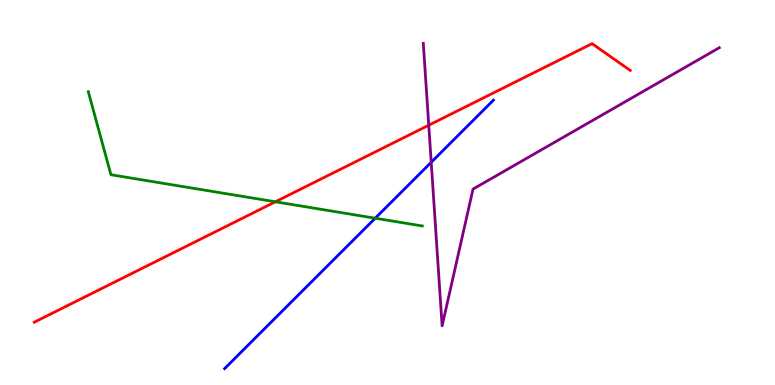[{'lines': ['blue', 'red'], 'intersections': []}, {'lines': ['green', 'red'], 'intersections': [{'x': 3.55, 'y': 4.76}]}, {'lines': ['purple', 'red'], 'intersections': [{'x': 5.53, 'y': 6.75}]}, {'lines': ['blue', 'green'], 'intersections': [{'x': 4.84, 'y': 4.33}]}, {'lines': ['blue', 'purple'], 'intersections': [{'x': 5.56, 'y': 5.78}]}, {'lines': ['green', 'purple'], 'intersections': []}]